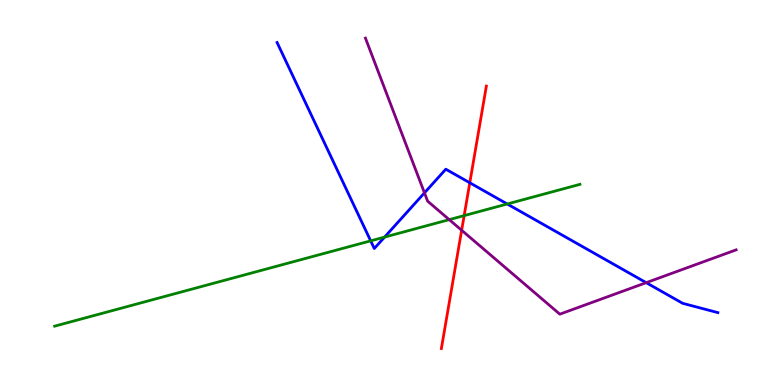[{'lines': ['blue', 'red'], 'intersections': [{'x': 6.06, 'y': 5.25}]}, {'lines': ['green', 'red'], 'intersections': [{'x': 5.99, 'y': 4.4}]}, {'lines': ['purple', 'red'], 'intersections': [{'x': 5.96, 'y': 4.02}]}, {'lines': ['blue', 'green'], 'intersections': [{'x': 4.78, 'y': 3.74}, {'x': 4.96, 'y': 3.84}, {'x': 6.54, 'y': 4.7}]}, {'lines': ['blue', 'purple'], 'intersections': [{'x': 5.48, 'y': 4.99}, {'x': 8.34, 'y': 2.66}]}, {'lines': ['green', 'purple'], 'intersections': [{'x': 5.8, 'y': 4.3}]}]